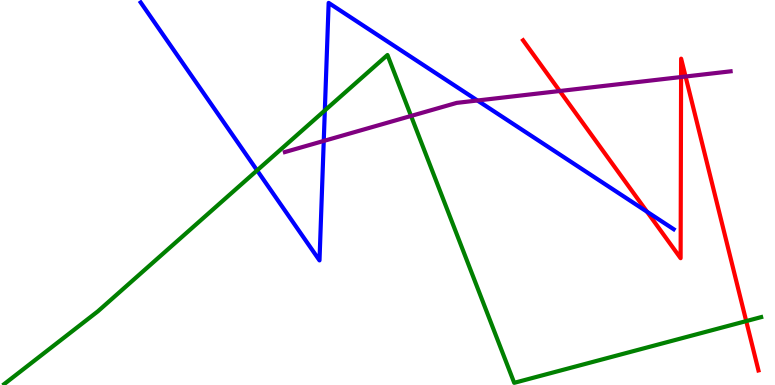[{'lines': ['blue', 'red'], 'intersections': [{'x': 8.35, 'y': 4.5}]}, {'lines': ['green', 'red'], 'intersections': [{'x': 9.63, 'y': 1.66}]}, {'lines': ['purple', 'red'], 'intersections': [{'x': 7.22, 'y': 7.64}, {'x': 8.79, 'y': 8.0}, {'x': 8.85, 'y': 8.01}]}, {'lines': ['blue', 'green'], 'intersections': [{'x': 3.32, 'y': 5.57}, {'x': 4.19, 'y': 7.13}]}, {'lines': ['blue', 'purple'], 'intersections': [{'x': 4.18, 'y': 6.34}, {'x': 6.16, 'y': 7.39}]}, {'lines': ['green', 'purple'], 'intersections': [{'x': 5.3, 'y': 6.99}]}]